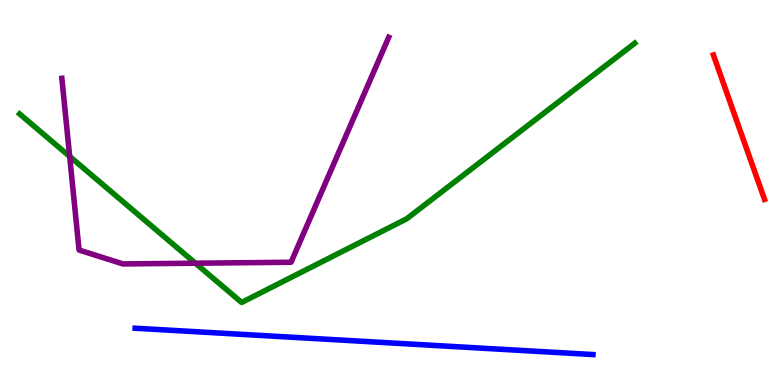[{'lines': ['blue', 'red'], 'intersections': []}, {'lines': ['green', 'red'], 'intersections': []}, {'lines': ['purple', 'red'], 'intersections': []}, {'lines': ['blue', 'green'], 'intersections': []}, {'lines': ['blue', 'purple'], 'intersections': []}, {'lines': ['green', 'purple'], 'intersections': [{'x': 0.899, 'y': 5.94}, {'x': 2.52, 'y': 3.16}]}]